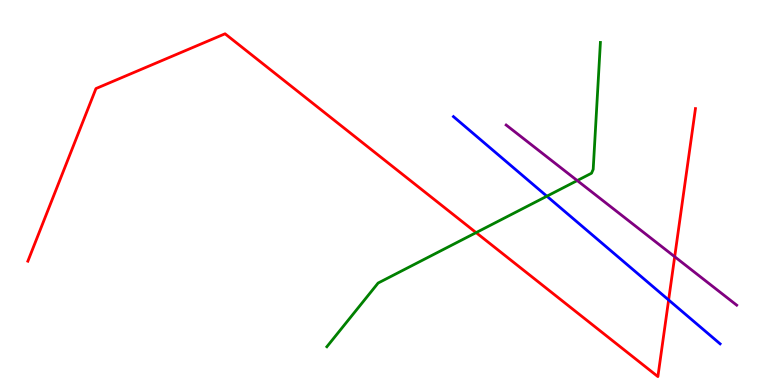[{'lines': ['blue', 'red'], 'intersections': [{'x': 8.63, 'y': 2.21}]}, {'lines': ['green', 'red'], 'intersections': [{'x': 6.14, 'y': 3.96}]}, {'lines': ['purple', 'red'], 'intersections': [{'x': 8.71, 'y': 3.33}]}, {'lines': ['blue', 'green'], 'intersections': [{'x': 7.06, 'y': 4.9}]}, {'lines': ['blue', 'purple'], 'intersections': []}, {'lines': ['green', 'purple'], 'intersections': [{'x': 7.45, 'y': 5.31}]}]